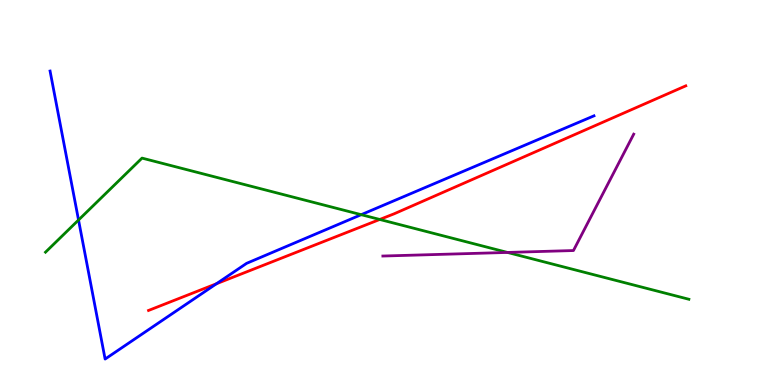[{'lines': ['blue', 'red'], 'intersections': [{'x': 2.79, 'y': 2.63}]}, {'lines': ['green', 'red'], 'intersections': [{'x': 4.9, 'y': 4.3}]}, {'lines': ['purple', 'red'], 'intersections': []}, {'lines': ['blue', 'green'], 'intersections': [{'x': 1.01, 'y': 4.29}, {'x': 4.66, 'y': 4.42}]}, {'lines': ['blue', 'purple'], 'intersections': []}, {'lines': ['green', 'purple'], 'intersections': [{'x': 6.55, 'y': 3.44}]}]